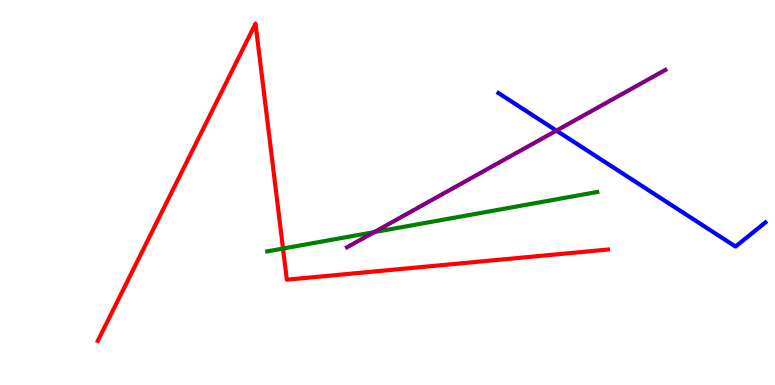[{'lines': ['blue', 'red'], 'intersections': []}, {'lines': ['green', 'red'], 'intersections': [{'x': 3.65, 'y': 3.54}]}, {'lines': ['purple', 'red'], 'intersections': []}, {'lines': ['blue', 'green'], 'intersections': []}, {'lines': ['blue', 'purple'], 'intersections': [{'x': 7.18, 'y': 6.61}]}, {'lines': ['green', 'purple'], 'intersections': [{'x': 4.83, 'y': 3.97}]}]